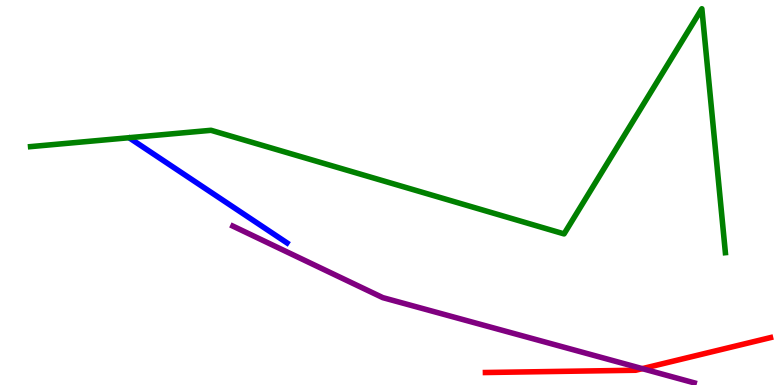[{'lines': ['blue', 'red'], 'intersections': []}, {'lines': ['green', 'red'], 'intersections': []}, {'lines': ['purple', 'red'], 'intersections': [{'x': 8.29, 'y': 0.425}]}, {'lines': ['blue', 'green'], 'intersections': []}, {'lines': ['blue', 'purple'], 'intersections': []}, {'lines': ['green', 'purple'], 'intersections': []}]